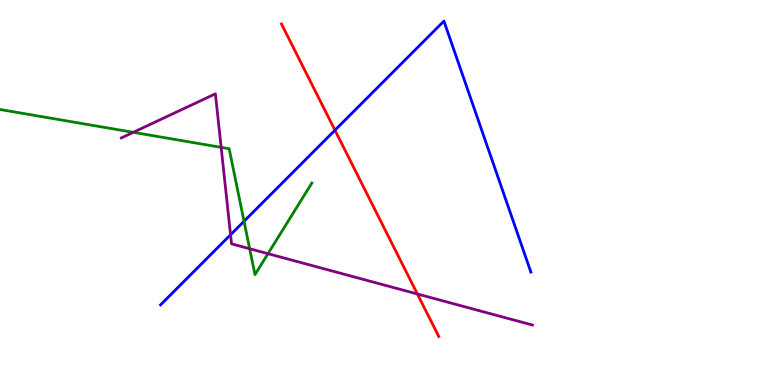[{'lines': ['blue', 'red'], 'intersections': [{'x': 4.32, 'y': 6.62}]}, {'lines': ['green', 'red'], 'intersections': []}, {'lines': ['purple', 'red'], 'intersections': [{'x': 5.39, 'y': 2.36}]}, {'lines': ['blue', 'green'], 'intersections': [{'x': 3.15, 'y': 4.25}]}, {'lines': ['blue', 'purple'], 'intersections': [{'x': 2.97, 'y': 3.9}]}, {'lines': ['green', 'purple'], 'intersections': [{'x': 1.72, 'y': 6.56}, {'x': 2.85, 'y': 6.17}, {'x': 3.22, 'y': 3.54}, {'x': 3.46, 'y': 3.41}]}]